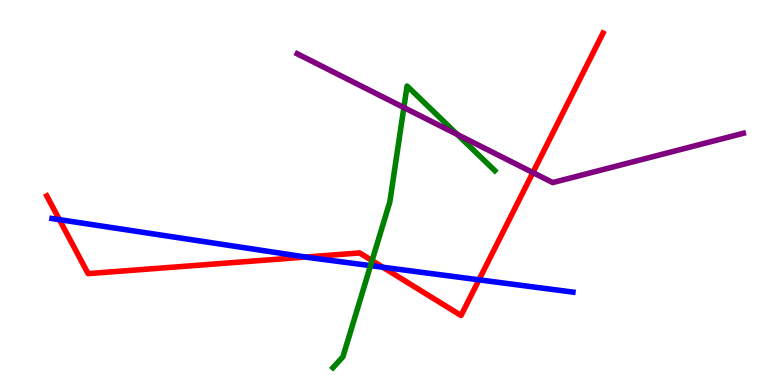[{'lines': ['blue', 'red'], 'intersections': [{'x': 0.766, 'y': 4.3}, {'x': 3.94, 'y': 3.32}, {'x': 4.94, 'y': 3.06}, {'x': 6.18, 'y': 2.73}]}, {'lines': ['green', 'red'], 'intersections': [{'x': 4.8, 'y': 3.23}]}, {'lines': ['purple', 'red'], 'intersections': [{'x': 6.88, 'y': 5.52}]}, {'lines': ['blue', 'green'], 'intersections': [{'x': 4.78, 'y': 3.1}]}, {'lines': ['blue', 'purple'], 'intersections': []}, {'lines': ['green', 'purple'], 'intersections': [{'x': 5.21, 'y': 7.21}, {'x': 5.9, 'y': 6.51}]}]